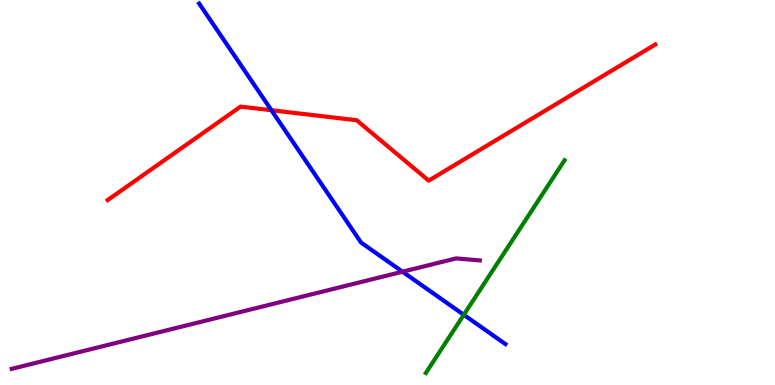[{'lines': ['blue', 'red'], 'intersections': [{'x': 3.5, 'y': 7.14}]}, {'lines': ['green', 'red'], 'intersections': []}, {'lines': ['purple', 'red'], 'intersections': []}, {'lines': ['blue', 'green'], 'intersections': [{'x': 5.98, 'y': 1.82}]}, {'lines': ['blue', 'purple'], 'intersections': [{'x': 5.19, 'y': 2.94}]}, {'lines': ['green', 'purple'], 'intersections': []}]